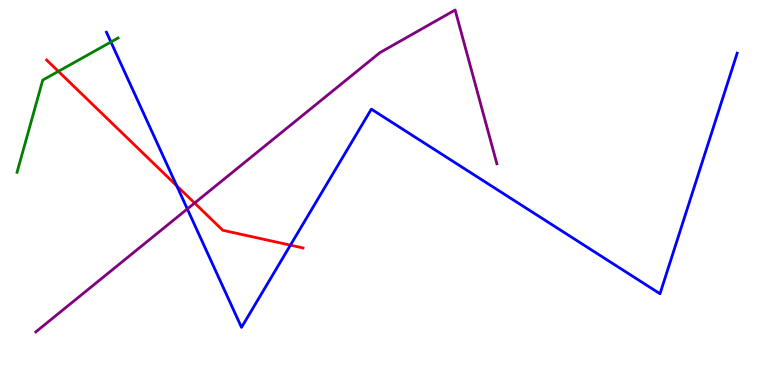[{'lines': ['blue', 'red'], 'intersections': [{'x': 2.28, 'y': 5.18}, {'x': 3.75, 'y': 3.63}]}, {'lines': ['green', 'red'], 'intersections': [{'x': 0.753, 'y': 8.15}]}, {'lines': ['purple', 'red'], 'intersections': [{'x': 2.51, 'y': 4.73}]}, {'lines': ['blue', 'green'], 'intersections': [{'x': 1.43, 'y': 8.91}]}, {'lines': ['blue', 'purple'], 'intersections': [{'x': 2.42, 'y': 4.57}]}, {'lines': ['green', 'purple'], 'intersections': []}]